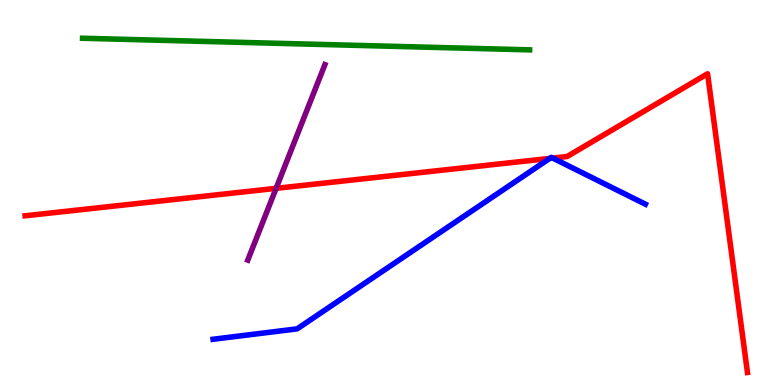[{'lines': ['blue', 'red'], 'intersections': [{'x': 7.09, 'y': 5.88}, {'x': 7.13, 'y': 5.89}]}, {'lines': ['green', 'red'], 'intersections': []}, {'lines': ['purple', 'red'], 'intersections': [{'x': 3.56, 'y': 5.11}]}, {'lines': ['blue', 'green'], 'intersections': []}, {'lines': ['blue', 'purple'], 'intersections': []}, {'lines': ['green', 'purple'], 'intersections': []}]